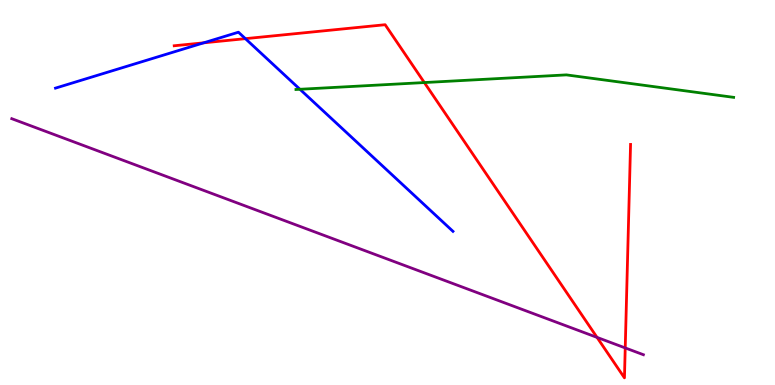[{'lines': ['blue', 'red'], 'intersections': [{'x': 2.63, 'y': 8.89}, {'x': 3.17, 'y': 9.0}]}, {'lines': ['green', 'red'], 'intersections': [{'x': 5.48, 'y': 7.86}]}, {'lines': ['purple', 'red'], 'intersections': [{'x': 7.7, 'y': 1.24}, {'x': 8.07, 'y': 0.963}]}, {'lines': ['blue', 'green'], 'intersections': [{'x': 3.87, 'y': 7.68}]}, {'lines': ['blue', 'purple'], 'intersections': []}, {'lines': ['green', 'purple'], 'intersections': []}]